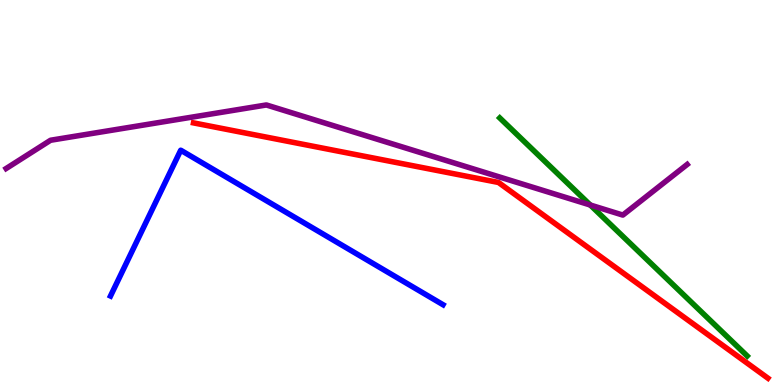[{'lines': ['blue', 'red'], 'intersections': []}, {'lines': ['green', 'red'], 'intersections': []}, {'lines': ['purple', 'red'], 'intersections': []}, {'lines': ['blue', 'green'], 'intersections': []}, {'lines': ['blue', 'purple'], 'intersections': []}, {'lines': ['green', 'purple'], 'intersections': [{'x': 7.62, 'y': 4.67}]}]